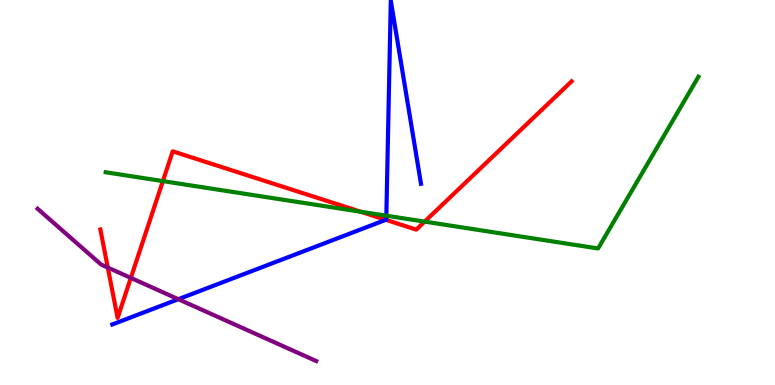[{'lines': ['blue', 'red'], 'intersections': [{'x': 4.98, 'y': 4.29}]}, {'lines': ['green', 'red'], 'intersections': [{'x': 2.1, 'y': 5.3}, {'x': 4.65, 'y': 4.5}, {'x': 5.48, 'y': 4.24}]}, {'lines': ['purple', 'red'], 'intersections': [{'x': 1.39, 'y': 3.05}, {'x': 1.69, 'y': 2.78}]}, {'lines': ['blue', 'green'], 'intersections': [{'x': 4.99, 'y': 4.4}]}, {'lines': ['blue', 'purple'], 'intersections': [{'x': 2.3, 'y': 2.23}]}, {'lines': ['green', 'purple'], 'intersections': []}]